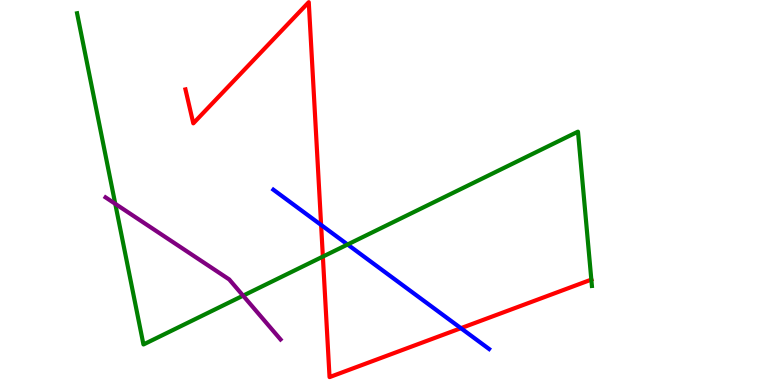[{'lines': ['blue', 'red'], 'intersections': [{'x': 4.14, 'y': 4.16}, {'x': 5.95, 'y': 1.48}]}, {'lines': ['green', 'red'], 'intersections': [{'x': 4.17, 'y': 3.34}, {'x': 7.63, 'y': 2.74}]}, {'lines': ['purple', 'red'], 'intersections': []}, {'lines': ['blue', 'green'], 'intersections': [{'x': 4.48, 'y': 3.65}]}, {'lines': ['blue', 'purple'], 'intersections': []}, {'lines': ['green', 'purple'], 'intersections': [{'x': 1.49, 'y': 4.71}, {'x': 3.14, 'y': 2.32}]}]